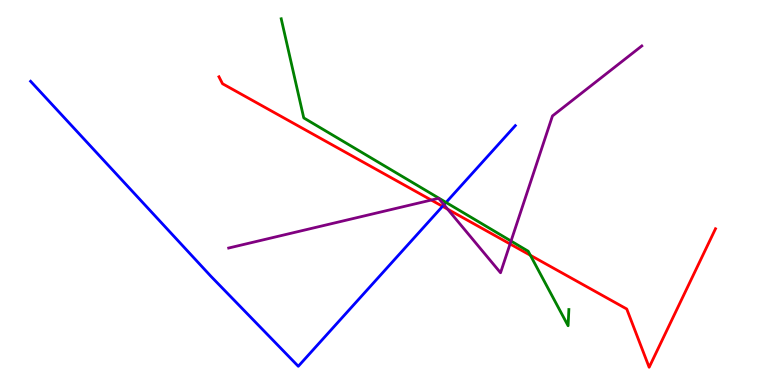[{'lines': ['blue', 'red'], 'intersections': [{'x': 5.71, 'y': 4.64}]}, {'lines': ['green', 'red'], 'intersections': [{'x': 6.84, 'y': 3.37}]}, {'lines': ['purple', 'red'], 'intersections': [{'x': 5.56, 'y': 4.8}, {'x': 5.78, 'y': 4.57}, {'x': 6.58, 'y': 3.66}]}, {'lines': ['blue', 'green'], 'intersections': [{'x': 5.76, 'y': 4.74}]}, {'lines': ['blue', 'purple'], 'intersections': [{'x': 5.73, 'y': 4.68}]}, {'lines': ['green', 'purple'], 'intersections': [{'x': 6.59, 'y': 3.74}]}]